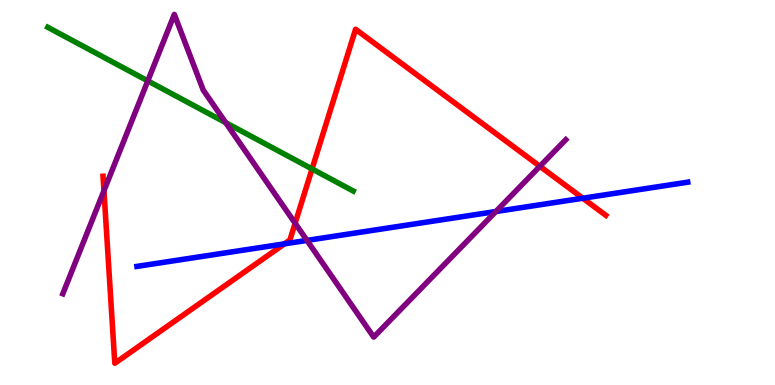[{'lines': ['blue', 'red'], 'intersections': [{'x': 3.67, 'y': 3.67}, {'x': 7.52, 'y': 4.85}]}, {'lines': ['green', 'red'], 'intersections': [{'x': 4.03, 'y': 5.61}]}, {'lines': ['purple', 'red'], 'intersections': [{'x': 1.34, 'y': 5.05}, {'x': 3.81, 'y': 4.2}, {'x': 6.97, 'y': 5.68}]}, {'lines': ['blue', 'green'], 'intersections': []}, {'lines': ['blue', 'purple'], 'intersections': [{'x': 3.96, 'y': 3.76}, {'x': 6.4, 'y': 4.51}]}, {'lines': ['green', 'purple'], 'intersections': [{'x': 1.91, 'y': 7.9}, {'x': 2.91, 'y': 6.81}]}]